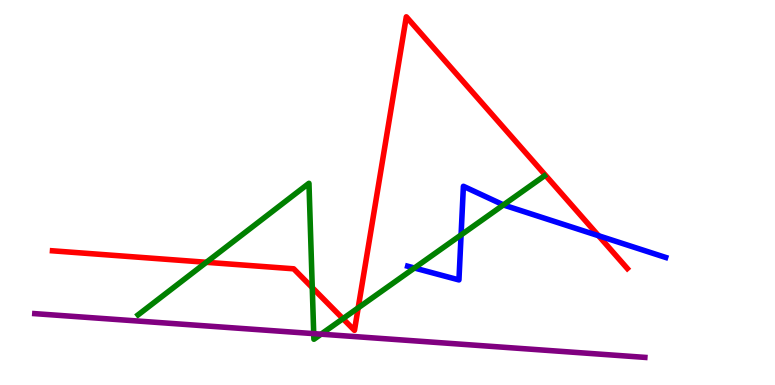[{'lines': ['blue', 'red'], 'intersections': [{'x': 7.72, 'y': 3.88}]}, {'lines': ['green', 'red'], 'intersections': [{'x': 2.66, 'y': 3.19}, {'x': 4.03, 'y': 2.53}, {'x': 4.42, 'y': 1.72}, {'x': 4.62, 'y': 2.0}]}, {'lines': ['purple', 'red'], 'intersections': []}, {'lines': ['blue', 'green'], 'intersections': [{'x': 5.35, 'y': 3.04}, {'x': 5.95, 'y': 3.9}, {'x': 6.5, 'y': 4.68}]}, {'lines': ['blue', 'purple'], 'intersections': []}, {'lines': ['green', 'purple'], 'intersections': [{'x': 4.05, 'y': 1.33}, {'x': 4.14, 'y': 1.32}]}]